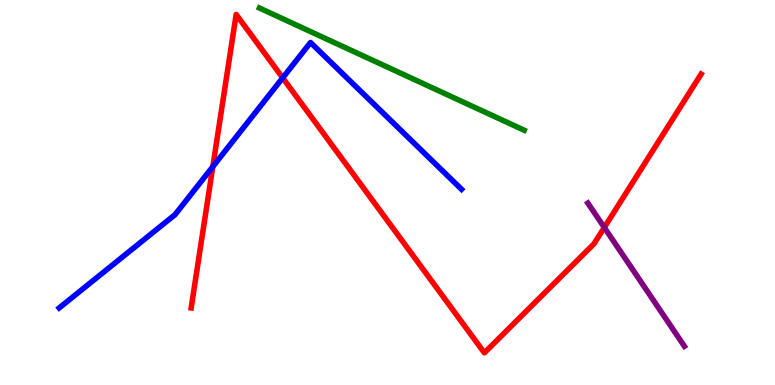[{'lines': ['blue', 'red'], 'intersections': [{'x': 2.75, 'y': 5.67}, {'x': 3.65, 'y': 7.98}]}, {'lines': ['green', 'red'], 'intersections': []}, {'lines': ['purple', 'red'], 'intersections': [{'x': 7.8, 'y': 4.09}]}, {'lines': ['blue', 'green'], 'intersections': []}, {'lines': ['blue', 'purple'], 'intersections': []}, {'lines': ['green', 'purple'], 'intersections': []}]